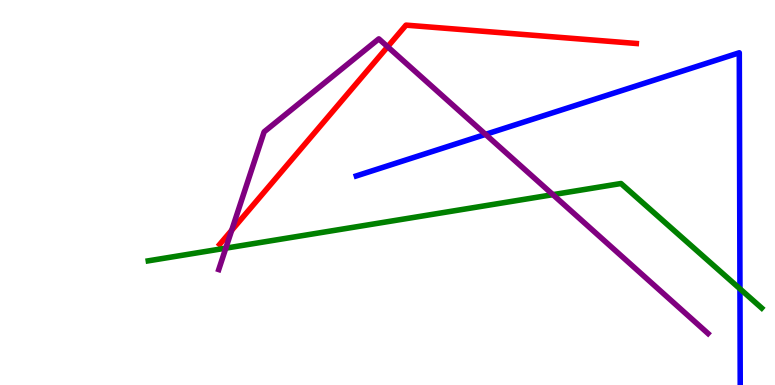[{'lines': ['blue', 'red'], 'intersections': []}, {'lines': ['green', 'red'], 'intersections': []}, {'lines': ['purple', 'red'], 'intersections': [{'x': 2.99, 'y': 4.02}, {'x': 5.0, 'y': 8.79}]}, {'lines': ['blue', 'green'], 'intersections': [{'x': 9.55, 'y': 2.5}]}, {'lines': ['blue', 'purple'], 'intersections': [{'x': 6.27, 'y': 6.51}]}, {'lines': ['green', 'purple'], 'intersections': [{'x': 2.91, 'y': 3.55}, {'x': 7.13, 'y': 4.94}]}]